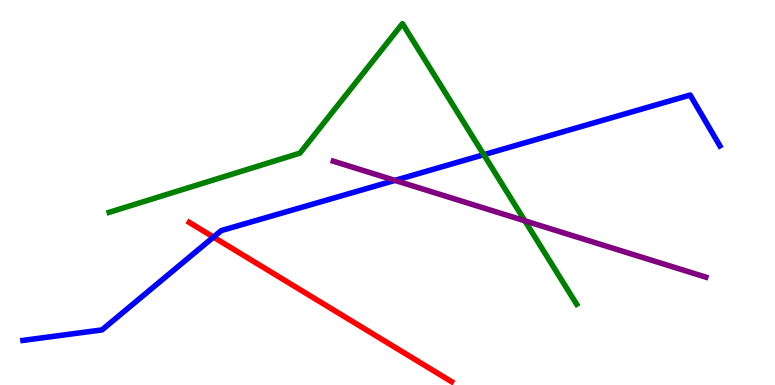[{'lines': ['blue', 'red'], 'intersections': [{'x': 2.75, 'y': 3.84}]}, {'lines': ['green', 'red'], 'intersections': []}, {'lines': ['purple', 'red'], 'intersections': []}, {'lines': ['blue', 'green'], 'intersections': [{'x': 6.24, 'y': 5.98}]}, {'lines': ['blue', 'purple'], 'intersections': [{'x': 5.1, 'y': 5.31}]}, {'lines': ['green', 'purple'], 'intersections': [{'x': 6.77, 'y': 4.26}]}]